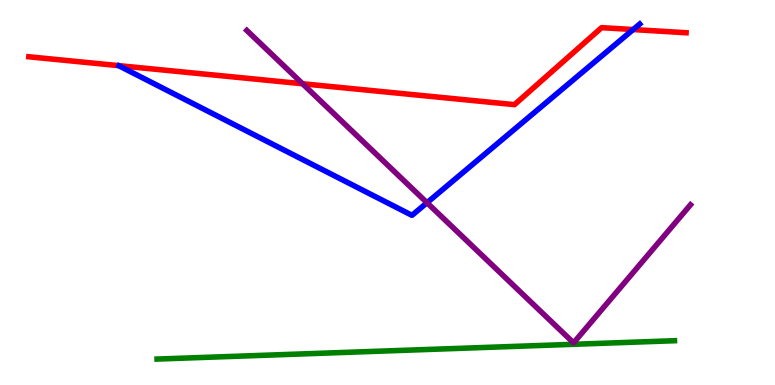[{'lines': ['blue', 'red'], 'intersections': [{'x': 8.17, 'y': 9.23}]}, {'lines': ['green', 'red'], 'intersections': []}, {'lines': ['purple', 'red'], 'intersections': [{'x': 3.9, 'y': 7.82}]}, {'lines': ['blue', 'green'], 'intersections': []}, {'lines': ['blue', 'purple'], 'intersections': [{'x': 5.51, 'y': 4.73}]}, {'lines': ['green', 'purple'], 'intersections': []}]